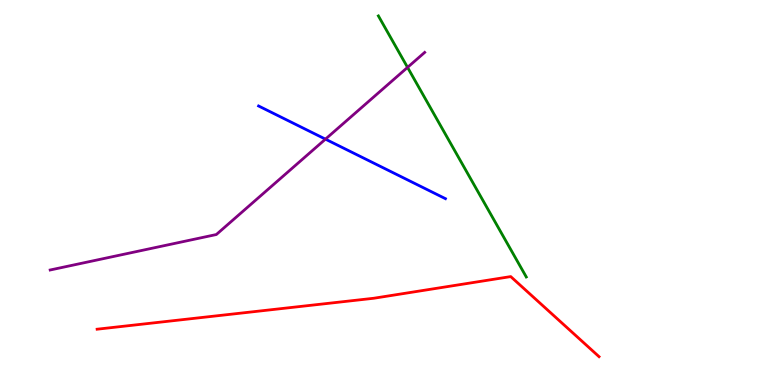[{'lines': ['blue', 'red'], 'intersections': []}, {'lines': ['green', 'red'], 'intersections': []}, {'lines': ['purple', 'red'], 'intersections': []}, {'lines': ['blue', 'green'], 'intersections': []}, {'lines': ['blue', 'purple'], 'intersections': [{'x': 4.2, 'y': 6.39}]}, {'lines': ['green', 'purple'], 'intersections': [{'x': 5.26, 'y': 8.25}]}]